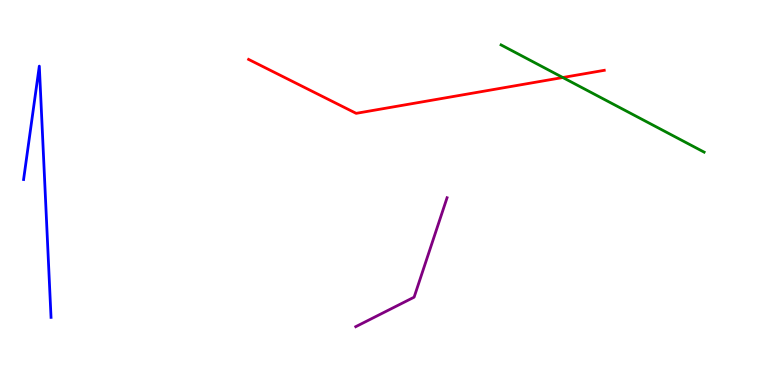[{'lines': ['blue', 'red'], 'intersections': []}, {'lines': ['green', 'red'], 'intersections': [{'x': 7.26, 'y': 7.99}]}, {'lines': ['purple', 'red'], 'intersections': []}, {'lines': ['blue', 'green'], 'intersections': []}, {'lines': ['blue', 'purple'], 'intersections': []}, {'lines': ['green', 'purple'], 'intersections': []}]